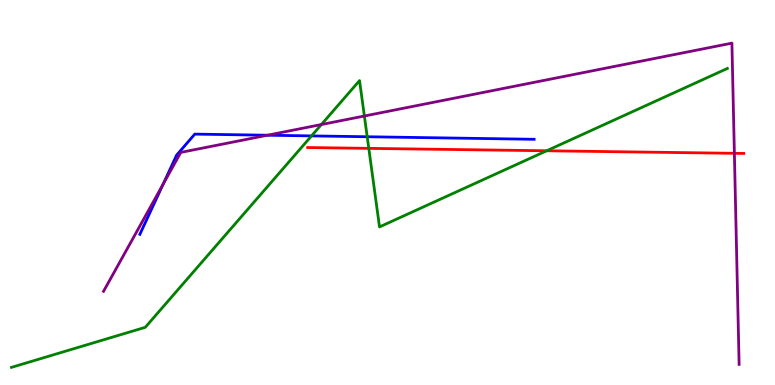[{'lines': ['blue', 'red'], 'intersections': []}, {'lines': ['green', 'red'], 'intersections': [{'x': 4.76, 'y': 6.15}, {'x': 7.05, 'y': 6.08}]}, {'lines': ['purple', 'red'], 'intersections': [{'x': 9.48, 'y': 6.02}]}, {'lines': ['blue', 'green'], 'intersections': [{'x': 4.02, 'y': 6.47}, {'x': 4.74, 'y': 6.45}]}, {'lines': ['blue', 'purple'], 'intersections': [{'x': 2.1, 'y': 5.22}, {'x': 3.45, 'y': 6.49}]}, {'lines': ['green', 'purple'], 'intersections': [{'x': 4.15, 'y': 6.77}, {'x': 4.7, 'y': 6.99}]}]